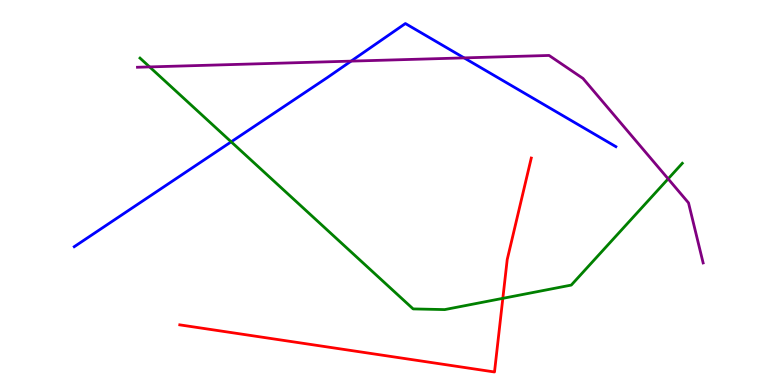[{'lines': ['blue', 'red'], 'intersections': []}, {'lines': ['green', 'red'], 'intersections': [{'x': 6.49, 'y': 2.25}]}, {'lines': ['purple', 'red'], 'intersections': []}, {'lines': ['blue', 'green'], 'intersections': [{'x': 2.98, 'y': 6.32}]}, {'lines': ['blue', 'purple'], 'intersections': [{'x': 4.53, 'y': 8.41}, {'x': 5.99, 'y': 8.5}]}, {'lines': ['green', 'purple'], 'intersections': [{'x': 1.93, 'y': 8.26}, {'x': 8.62, 'y': 5.35}]}]